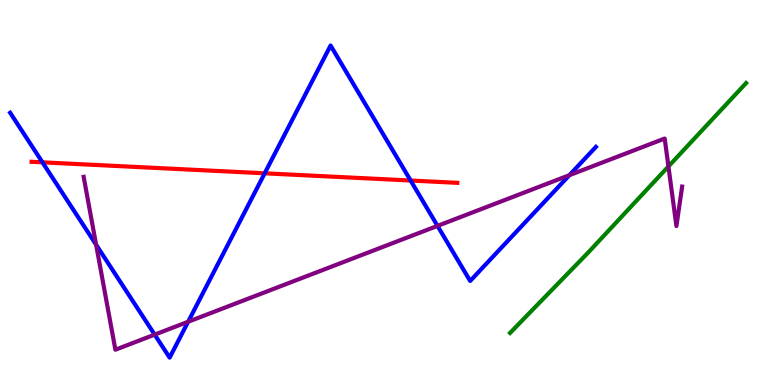[{'lines': ['blue', 'red'], 'intersections': [{'x': 0.548, 'y': 5.78}, {'x': 3.42, 'y': 5.5}, {'x': 5.3, 'y': 5.31}]}, {'lines': ['green', 'red'], 'intersections': []}, {'lines': ['purple', 'red'], 'intersections': []}, {'lines': ['blue', 'green'], 'intersections': []}, {'lines': ['blue', 'purple'], 'intersections': [{'x': 1.24, 'y': 3.64}, {'x': 2.0, 'y': 1.31}, {'x': 2.43, 'y': 1.64}, {'x': 5.65, 'y': 4.13}, {'x': 7.35, 'y': 5.45}]}, {'lines': ['green', 'purple'], 'intersections': [{'x': 8.62, 'y': 5.68}]}]